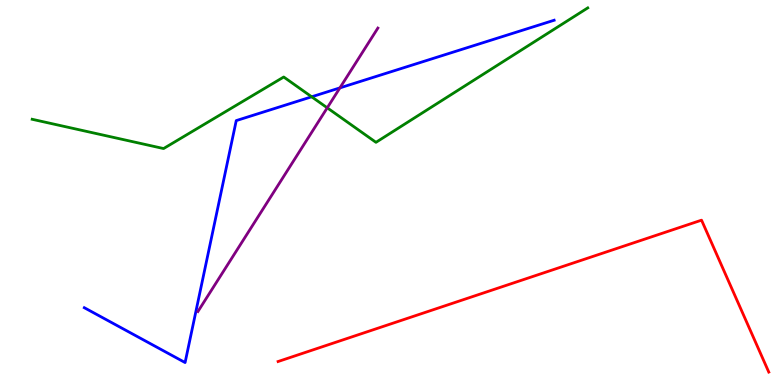[{'lines': ['blue', 'red'], 'intersections': []}, {'lines': ['green', 'red'], 'intersections': []}, {'lines': ['purple', 'red'], 'intersections': []}, {'lines': ['blue', 'green'], 'intersections': [{'x': 4.02, 'y': 7.49}]}, {'lines': ['blue', 'purple'], 'intersections': [{'x': 4.39, 'y': 7.72}]}, {'lines': ['green', 'purple'], 'intersections': [{'x': 4.22, 'y': 7.2}]}]